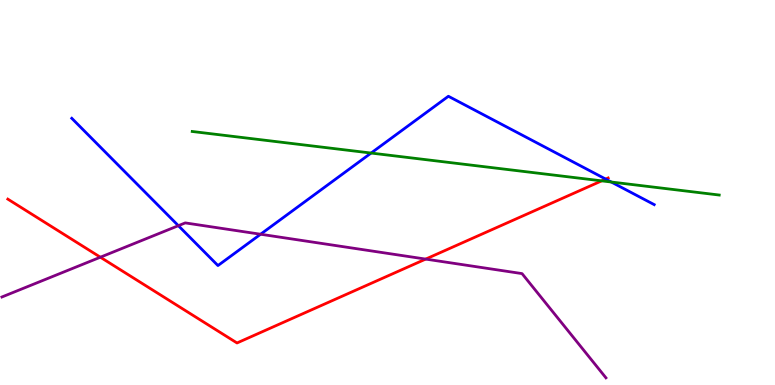[{'lines': ['blue', 'red'], 'intersections': [{'x': 7.82, 'y': 5.35}]}, {'lines': ['green', 'red'], 'intersections': [{'x': 7.76, 'y': 5.3}]}, {'lines': ['purple', 'red'], 'intersections': [{'x': 1.3, 'y': 3.32}, {'x': 5.49, 'y': 3.27}]}, {'lines': ['blue', 'green'], 'intersections': [{'x': 4.79, 'y': 6.02}, {'x': 7.89, 'y': 5.27}]}, {'lines': ['blue', 'purple'], 'intersections': [{'x': 2.3, 'y': 4.14}, {'x': 3.36, 'y': 3.92}]}, {'lines': ['green', 'purple'], 'intersections': []}]